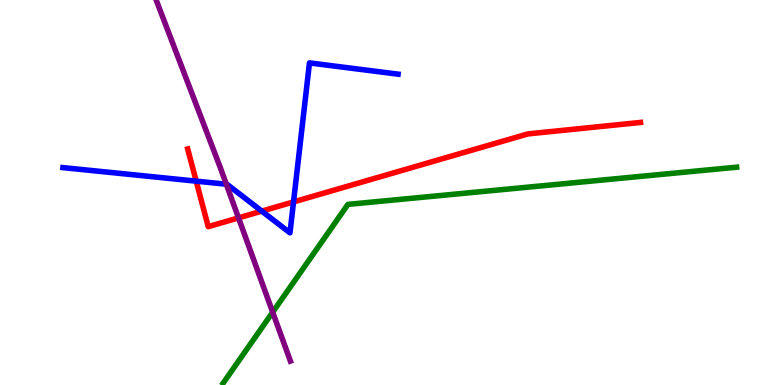[{'lines': ['blue', 'red'], 'intersections': [{'x': 2.53, 'y': 5.29}, {'x': 3.38, 'y': 4.52}, {'x': 3.79, 'y': 4.76}]}, {'lines': ['green', 'red'], 'intersections': []}, {'lines': ['purple', 'red'], 'intersections': [{'x': 3.08, 'y': 4.34}]}, {'lines': ['blue', 'green'], 'intersections': []}, {'lines': ['blue', 'purple'], 'intersections': [{'x': 2.92, 'y': 5.22}]}, {'lines': ['green', 'purple'], 'intersections': [{'x': 3.52, 'y': 1.89}]}]